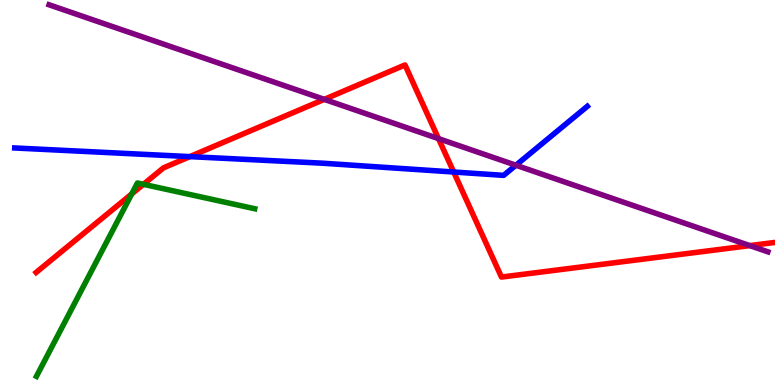[{'lines': ['blue', 'red'], 'intersections': [{'x': 2.45, 'y': 5.93}, {'x': 5.85, 'y': 5.53}]}, {'lines': ['green', 'red'], 'intersections': [{'x': 1.7, 'y': 4.96}, {'x': 1.85, 'y': 5.21}]}, {'lines': ['purple', 'red'], 'intersections': [{'x': 4.18, 'y': 7.42}, {'x': 5.66, 'y': 6.4}, {'x': 9.67, 'y': 3.62}]}, {'lines': ['blue', 'green'], 'intersections': []}, {'lines': ['blue', 'purple'], 'intersections': [{'x': 6.66, 'y': 5.71}]}, {'lines': ['green', 'purple'], 'intersections': []}]